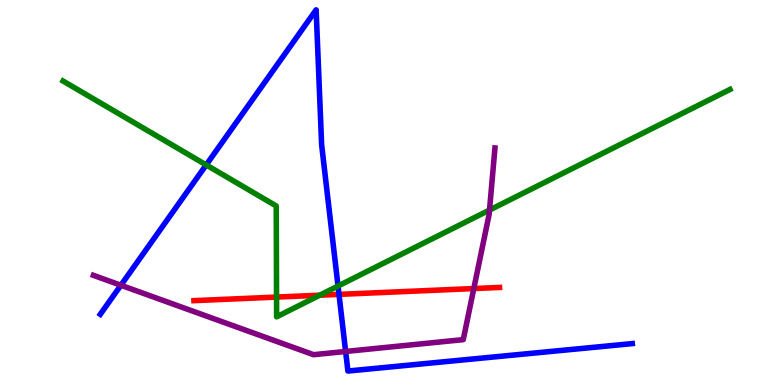[{'lines': ['blue', 'red'], 'intersections': [{'x': 4.37, 'y': 2.35}]}, {'lines': ['green', 'red'], 'intersections': [{'x': 3.57, 'y': 2.28}, {'x': 4.13, 'y': 2.33}]}, {'lines': ['purple', 'red'], 'intersections': [{'x': 6.11, 'y': 2.51}]}, {'lines': ['blue', 'green'], 'intersections': [{'x': 2.66, 'y': 5.72}, {'x': 4.36, 'y': 2.57}]}, {'lines': ['blue', 'purple'], 'intersections': [{'x': 1.56, 'y': 2.59}, {'x': 4.46, 'y': 0.871}]}, {'lines': ['green', 'purple'], 'intersections': [{'x': 6.32, 'y': 4.54}]}]